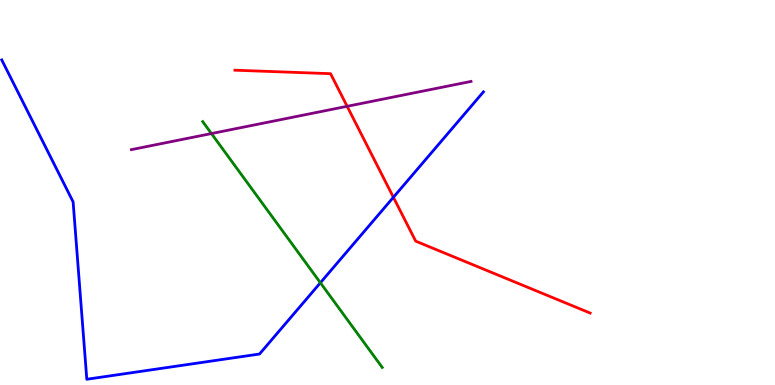[{'lines': ['blue', 'red'], 'intersections': [{'x': 5.08, 'y': 4.88}]}, {'lines': ['green', 'red'], 'intersections': []}, {'lines': ['purple', 'red'], 'intersections': [{'x': 4.48, 'y': 7.24}]}, {'lines': ['blue', 'green'], 'intersections': [{'x': 4.13, 'y': 2.66}]}, {'lines': ['blue', 'purple'], 'intersections': []}, {'lines': ['green', 'purple'], 'intersections': [{'x': 2.73, 'y': 6.53}]}]